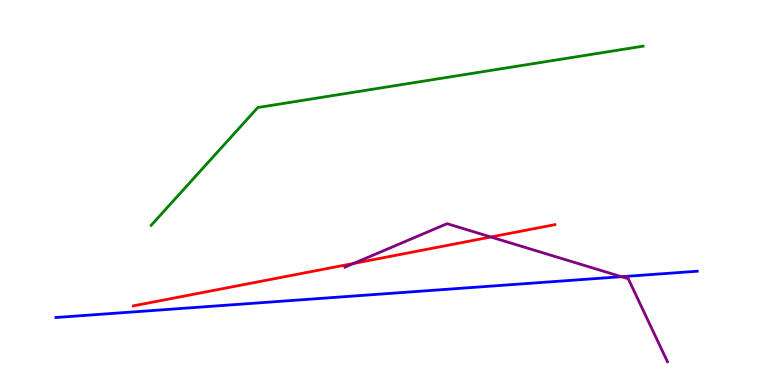[{'lines': ['blue', 'red'], 'intersections': []}, {'lines': ['green', 'red'], 'intersections': []}, {'lines': ['purple', 'red'], 'intersections': [{'x': 4.56, 'y': 3.16}, {'x': 6.33, 'y': 3.84}]}, {'lines': ['blue', 'green'], 'intersections': []}, {'lines': ['blue', 'purple'], 'intersections': [{'x': 8.02, 'y': 2.81}, {'x': 8.09, 'y': 2.82}, {'x': 8.09, 'y': 2.82}]}, {'lines': ['green', 'purple'], 'intersections': []}]